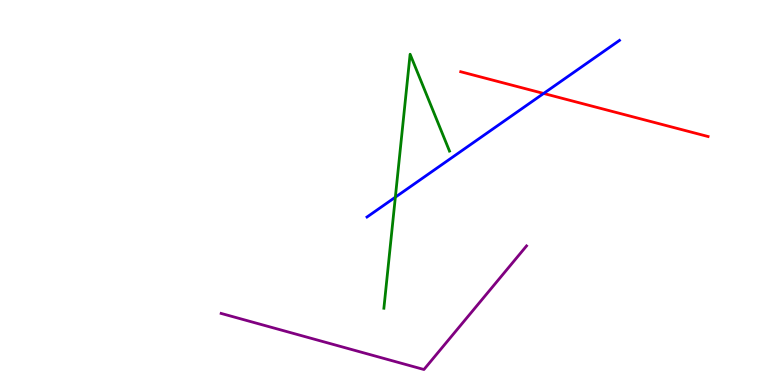[{'lines': ['blue', 'red'], 'intersections': [{'x': 7.01, 'y': 7.57}]}, {'lines': ['green', 'red'], 'intersections': []}, {'lines': ['purple', 'red'], 'intersections': []}, {'lines': ['blue', 'green'], 'intersections': [{'x': 5.1, 'y': 4.88}]}, {'lines': ['blue', 'purple'], 'intersections': []}, {'lines': ['green', 'purple'], 'intersections': []}]